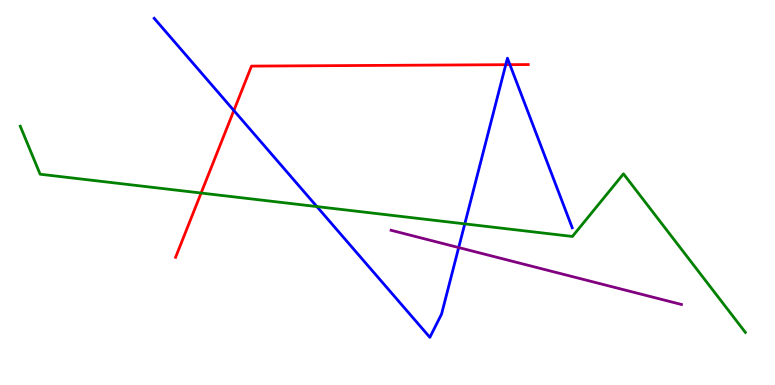[{'lines': ['blue', 'red'], 'intersections': [{'x': 3.02, 'y': 7.13}, {'x': 6.53, 'y': 8.32}, {'x': 6.58, 'y': 8.32}]}, {'lines': ['green', 'red'], 'intersections': [{'x': 2.59, 'y': 4.99}]}, {'lines': ['purple', 'red'], 'intersections': []}, {'lines': ['blue', 'green'], 'intersections': [{'x': 4.09, 'y': 4.63}, {'x': 6.0, 'y': 4.19}]}, {'lines': ['blue', 'purple'], 'intersections': [{'x': 5.92, 'y': 3.57}]}, {'lines': ['green', 'purple'], 'intersections': []}]